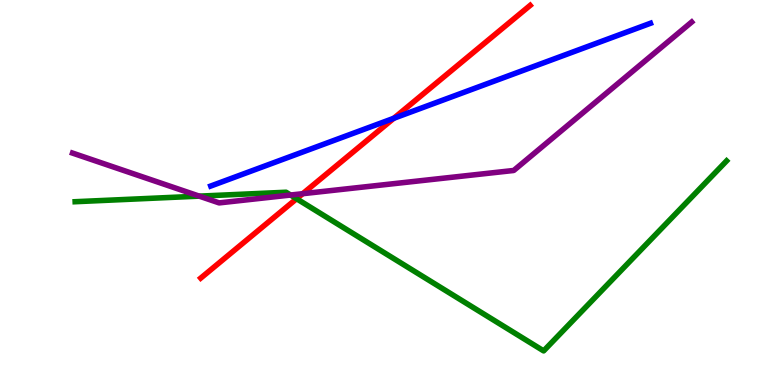[{'lines': ['blue', 'red'], 'intersections': [{'x': 5.08, 'y': 6.93}]}, {'lines': ['green', 'red'], 'intersections': [{'x': 3.83, 'y': 4.84}]}, {'lines': ['purple', 'red'], 'intersections': [{'x': 3.91, 'y': 4.97}]}, {'lines': ['blue', 'green'], 'intersections': []}, {'lines': ['blue', 'purple'], 'intersections': []}, {'lines': ['green', 'purple'], 'intersections': [{'x': 2.57, 'y': 4.91}, {'x': 3.75, 'y': 4.93}]}]